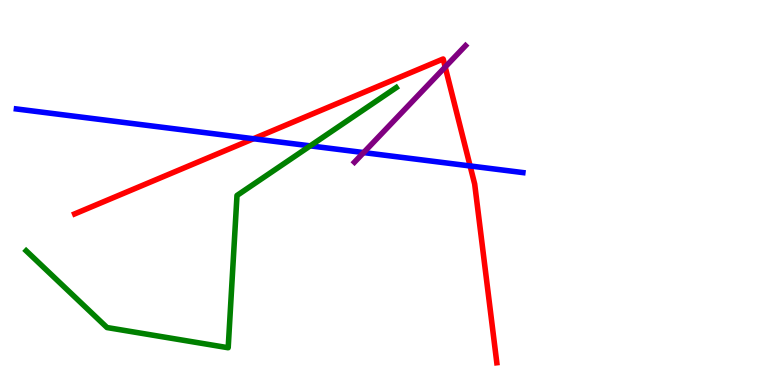[{'lines': ['blue', 'red'], 'intersections': [{'x': 3.27, 'y': 6.4}, {'x': 6.07, 'y': 5.69}]}, {'lines': ['green', 'red'], 'intersections': []}, {'lines': ['purple', 'red'], 'intersections': [{'x': 5.74, 'y': 8.26}]}, {'lines': ['blue', 'green'], 'intersections': [{'x': 4.0, 'y': 6.21}]}, {'lines': ['blue', 'purple'], 'intersections': [{'x': 4.69, 'y': 6.04}]}, {'lines': ['green', 'purple'], 'intersections': []}]